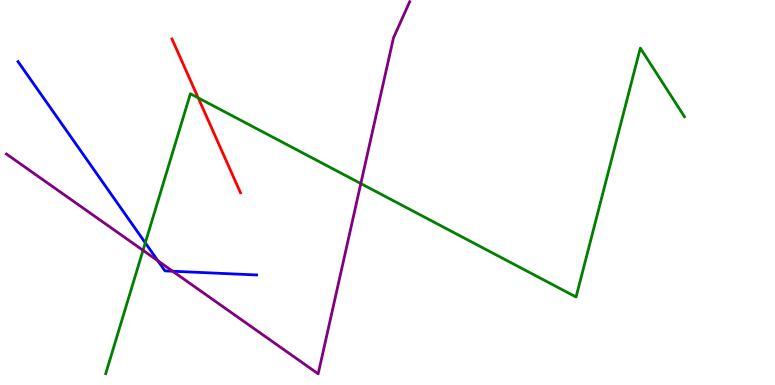[{'lines': ['blue', 'red'], 'intersections': []}, {'lines': ['green', 'red'], 'intersections': [{'x': 2.56, 'y': 7.46}]}, {'lines': ['purple', 'red'], 'intersections': []}, {'lines': ['blue', 'green'], 'intersections': [{'x': 1.87, 'y': 3.69}]}, {'lines': ['blue', 'purple'], 'intersections': [{'x': 2.04, 'y': 3.22}, {'x': 2.23, 'y': 2.96}]}, {'lines': ['green', 'purple'], 'intersections': [{'x': 1.85, 'y': 3.5}, {'x': 4.66, 'y': 5.23}]}]